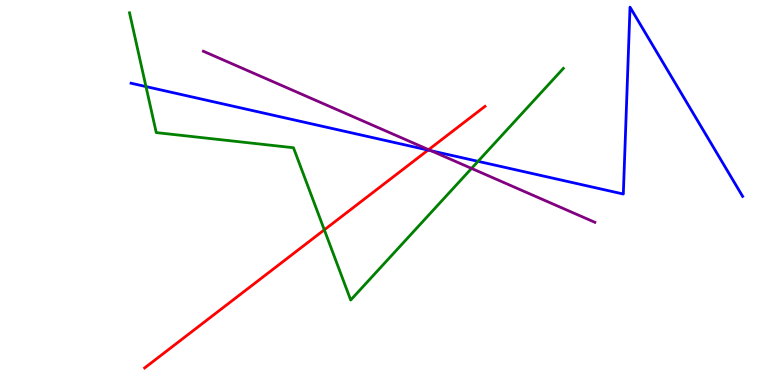[{'lines': ['blue', 'red'], 'intersections': [{'x': 5.52, 'y': 6.1}]}, {'lines': ['green', 'red'], 'intersections': [{'x': 4.18, 'y': 4.03}]}, {'lines': ['purple', 'red'], 'intersections': [{'x': 5.53, 'y': 6.11}]}, {'lines': ['blue', 'green'], 'intersections': [{'x': 1.88, 'y': 7.75}, {'x': 6.17, 'y': 5.81}]}, {'lines': ['blue', 'purple'], 'intersections': [{'x': 5.56, 'y': 6.08}]}, {'lines': ['green', 'purple'], 'intersections': [{'x': 6.08, 'y': 5.63}]}]